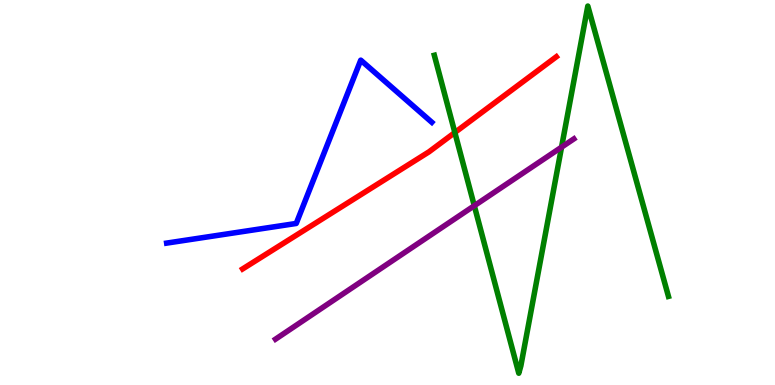[{'lines': ['blue', 'red'], 'intersections': []}, {'lines': ['green', 'red'], 'intersections': [{'x': 5.87, 'y': 6.56}]}, {'lines': ['purple', 'red'], 'intersections': []}, {'lines': ['blue', 'green'], 'intersections': []}, {'lines': ['blue', 'purple'], 'intersections': []}, {'lines': ['green', 'purple'], 'intersections': [{'x': 6.12, 'y': 4.66}, {'x': 7.25, 'y': 6.18}]}]